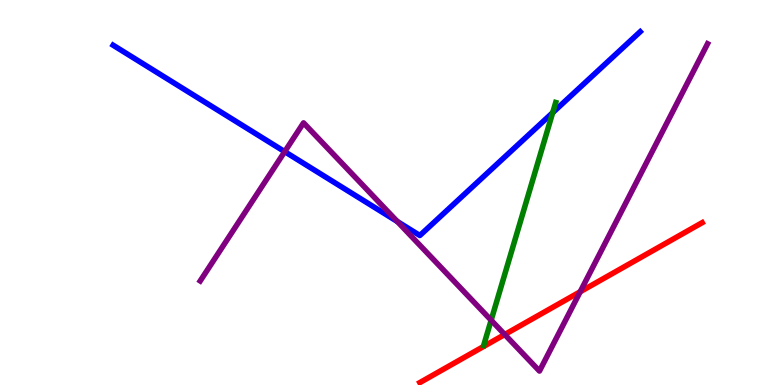[{'lines': ['blue', 'red'], 'intersections': []}, {'lines': ['green', 'red'], 'intersections': []}, {'lines': ['purple', 'red'], 'intersections': [{'x': 6.51, 'y': 1.31}, {'x': 7.49, 'y': 2.42}]}, {'lines': ['blue', 'green'], 'intersections': [{'x': 7.13, 'y': 7.07}]}, {'lines': ['blue', 'purple'], 'intersections': [{'x': 3.67, 'y': 6.06}, {'x': 5.13, 'y': 4.25}]}, {'lines': ['green', 'purple'], 'intersections': [{'x': 6.34, 'y': 1.68}]}]